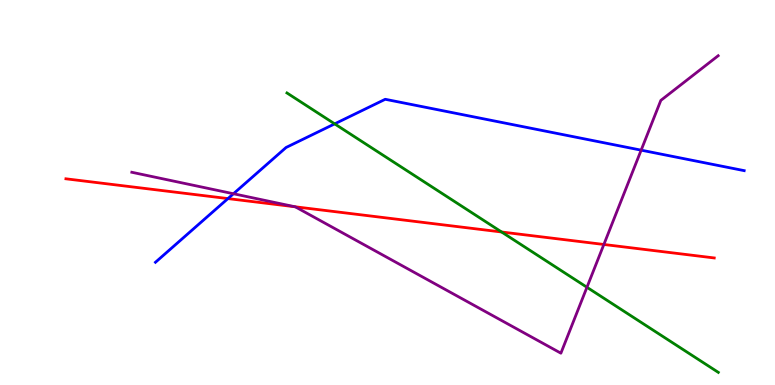[{'lines': ['blue', 'red'], 'intersections': [{'x': 2.94, 'y': 4.84}]}, {'lines': ['green', 'red'], 'intersections': [{'x': 6.47, 'y': 3.97}]}, {'lines': ['purple', 'red'], 'intersections': [{'x': 3.81, 'y': 4.63}, {'x': 7.79, 'y': 3.65}]}, {'lines': ['blue', 'green'], 'intersections': [{'x': 4.32, 'y': 6.78}]}, {'lines': ['blue', 'purple'], 'intersections': [{'x': 3.01, 'y': 4.97}, {'x': 8.27, 'y': 6.1}]}, {'lines': ['green', 'purple'], 'intersections': [{'x': 7.57, 'y': 2.54}]}]